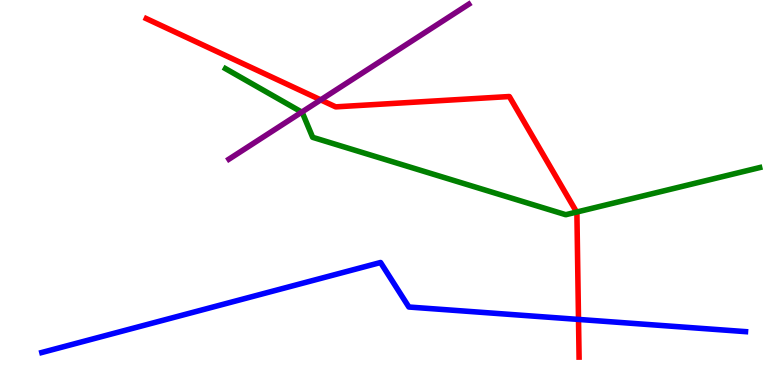[{'lines': ['blue', 'red'], 'intersections': [{'x': 7.46, 'y': 1.7}]}, {'lines': ['green', 'red'], 'intersections': [{'x': 7.44, 'y': 4.49}]}, {'lines': ['purple', 'red'], 'intersections': [{'x': 4.14, 'y': 7.41}]}, {'lines': ['blue', 'green'], 'intersections': []}, {'lines': ['blue', 'purple'], 'intersections': []}, {'lines': ['green', 'purple'], 'intersections': [{'x': 3.89, 'y': 7.09}]}]